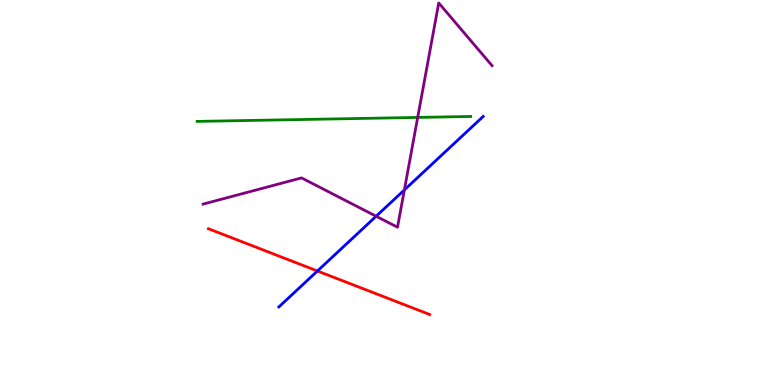[{'lines': ['blue', 'red'], 'intersections': [{'x': 4.1, 'y': 2.96}]}, {'lines': ['green', 'red'], 'intersections': []}, {'lines': ['purple', 'red'], 'intersections': []}, {'lines': ['blue', 'green'], 'intersections': []}, {'lines': ['blue', 'purple'], 'intersections': [{'x': 4.85, 'y': 4.38}, {'x': 5.22, 'y': 5.07}]}, {'lines': ['green', 'purple'], 'intersections': [{'x': 5.39, 'y': 6.95}]}]